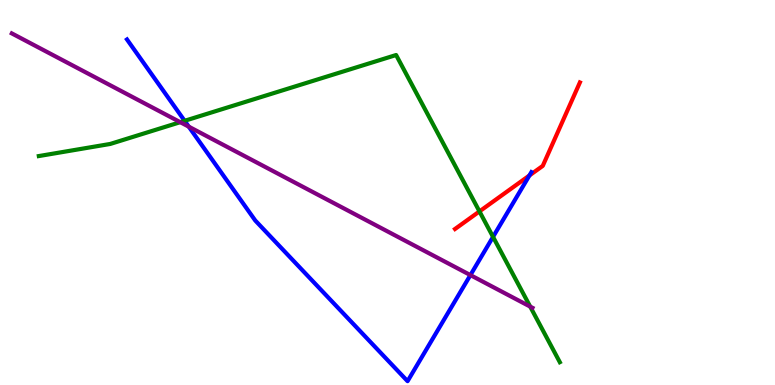[{'lines': ['blue', 'red'], 'intersections': [{'x': 6.83, 'y': 5.44}]}, {'lines': ['green', 'red'], 'intersections': [{'x': 6.19, 'y': 4.51}]}, {'lines': ['purple', 'red'], 'intersections': []}, {'lines': ['blue', 'green'], 'intersections': [{'x': 2.38, 'y': 6.86}, {'x': 6.36, 'y': 3.85}]}, {'lines': ['blue', 'purple'], 'intersections': [{'x': 2.44, 'y': 6.71}, {'x': 6.07, 'y': 2.85}]}, {'lines': ['green', 'purple'], 'intersections': [{'x': 2.33, 'y': 6.83}, {'x': 6.84, 'y': 2.04}]}]